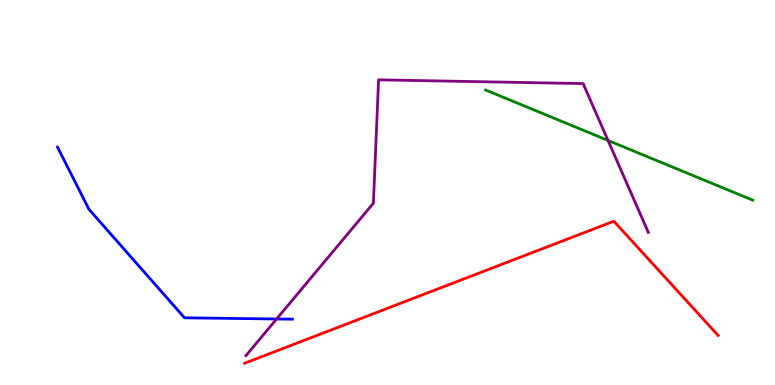[{'lines': ['blue', 'red'], 'intersections': []}, {'lines': ['green', 'red'], 'intersections': []}, {'lines': ['purple', 'red'], 'intersections': []}, {'lines': ['blue', 'green'], 'intersections': []}, {'lines': ['blue', 'purple'], 'intersections': [{'x': 3.57, 'y': 1.71}]}, {'lines': ['green', 'purple'], 'intersections': [{'x': 7.85, 'y': 6.35}]}]